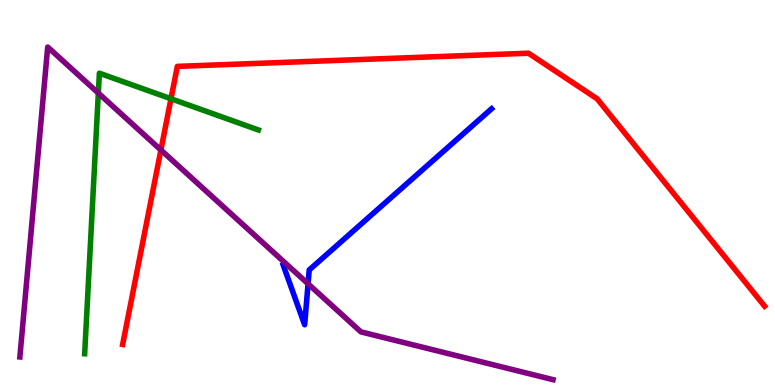[{'lines': ['blue', 'red'], 'intersections': []}, {'lines': ['green', 'red'], 'intersections': [{'x': 2.21, 'y': 7.43}]}, {'lines': ['purple', 'red'], 'intersections': [{'x': 2.08, 'y': 6.1}]}, {'lines': ['blue', 'green'], 'intersections': []}, {'lines': ['blue', 'purple'], 'intersections': [{'x': 3.97, 'y': 2.63}]}, {'lines': ['green', 'purple'], 'intersections': [{'x': 1.27, 'y': 7.58}]}]